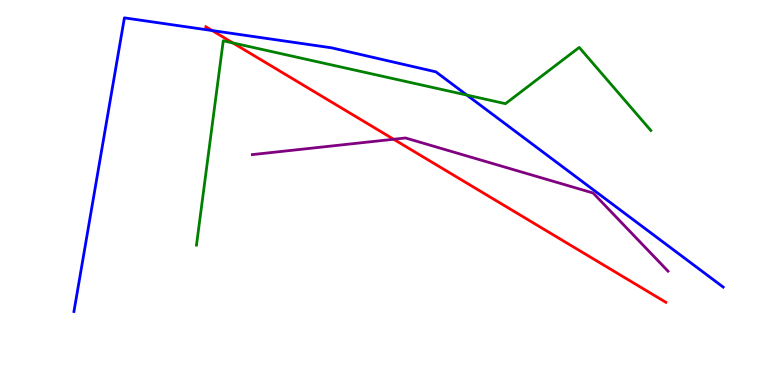[{'lines': ['blue', 'red'], 'intersections': [{'x': 2.74, 'y': 9.21}]}, {'lines': ['green', 'red'], 'intersections': [{'x': 3.0, 'y': 8.88}]}, {'lines': ['purple', 'red'], 'intersections': [{'x': 5.08, 'y': 6.38}]}, {'lines': ['blue', 'green'], 'intersections': [{'x': 6.02, 'y': 7.53}]}, {'lines': ['blue', 'purple'], 'intersections': []}, {'lines': ['green', 'purple'], 'intersections': []}]